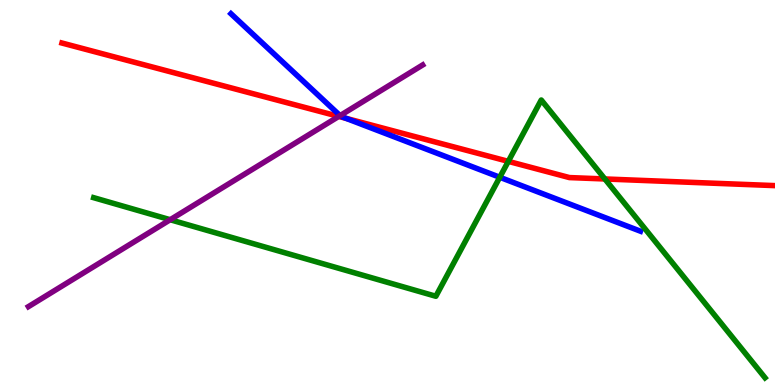[{'lines': ['blue', 'red'], 'intersections': [{'x': 4.47, 'y': 6.93}]}, {'lines': ['green', 'red'], 'intersections': [{'x': 6.56, 'y': 5.81}, {'x': 7.8, 'y': 5.35}]}, {'lines': ['purple', 'red'], 'intersections': [{'x': 4.37, 'y': 6.98}]}, {'lines': ['blue', 'green'], 'intersections': [{'x': 6.45, 'y': 5.4}]}, {'lines': ['blue', 'purple'], 'intersections': [{'x': 4.39, 'y': 7.0}]}, {'lines': ['green', 'purple'], 'intersections': [{'x': 2.2, 'y': 4.29}]}]